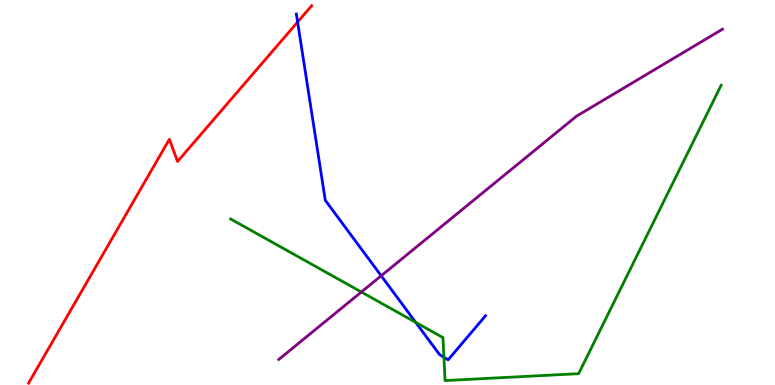[{'lines': ['blue', 'red'], 'intersections': [{'x': 3.84, 'y': 9.43}]}, {'lines': ['green', 'red'], 'intersections': []}, {'lines': ['purple', 'red'], 'intersections': []}, {'lines': ['blue', 'green'], 'intersections': [{'x': 5.36, 'y': 1.63}, {'x': 5.73, 'y': 0.721}]}, {'lines': ['blue', 'purple'], 'intersections': [{'x': 4.92, 'y': 2.84}]}, {'lines': ['green', 'purple'], 'intersections': [{'x': 4.66, 'y': 2.42}]}]